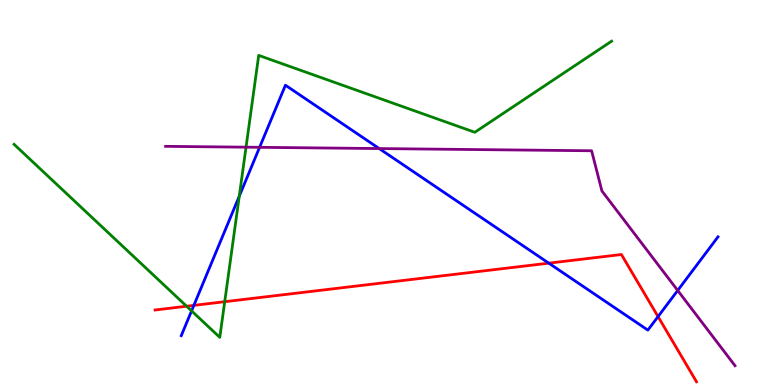[{'lines': ['blue', 'red'], 'intersections': [{'x': 2.5, 'y': 2.07}, {'x': 7.08, 'y': 3.16}, {'x': 8.49, 'y': 1.78}]}, {'lines': ['green', 'red'], 'intersections': [{'x': 2.41, 'y': 2.05}, {'x': 2.9, 'y': 2.16}]}, {'lines': ['purple', 'red'], 'intersections': []}, {'lines': ['blue', 'green'], 'intersections': [{'x': 2.47, 'y': 1.93}, {'x': 3.09, 'y': 4.9}]}, {'lines': ['blue', 'purple'], 'intersections': [{'x': 3.35, 'y': 6.17}, {'x': 4.89, 'y': 6.14}, {'x': 8.74, 'y': 2.46}]}, {'lines': ['green', 'purple'], 'intersections': [{'x': 3.17, 'y': 6.18}]}]